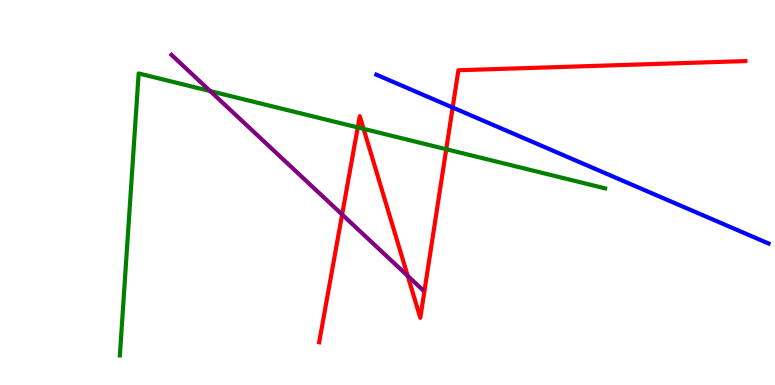[{'lines': ['blue', 'red'], 'intersections': [{'x': 5.84, 'y': 7.21}]}, {'lines': ['green', 'red'], 'intersections': [{'x': 4.62, 'y': 6.69}, {'x': 4.69, 'y': 6.65}, {'x': 5.76, 'y': 6.12}]}, {'lines': ['purple', 'red'], 'intersections': [{'x': 4.41, 'y': 4.43}, {'x': 5.26, 'y': 2.83}]}, {'lines': ['blue', 'green'], 'intersections': []}, {'lines': ['blue', 'purple'], 'intersections': []}, {'lines': ['green', 'purple'], 'intersections': [{'x': 2.71, 'y': 7.63}]}]